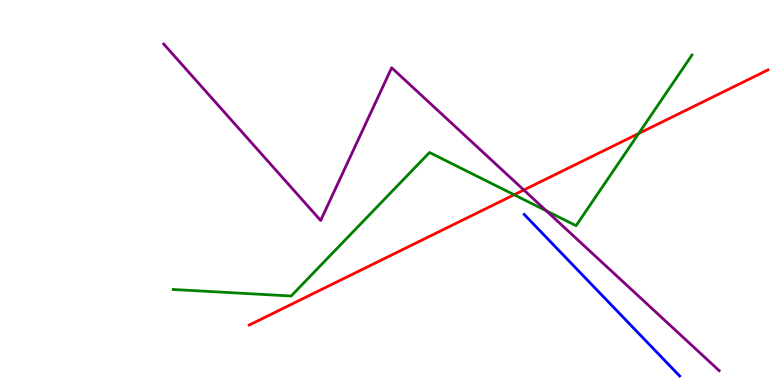[{'lines': ['blue', 'red'], 'intersections': []}, {'lines': ['green', 'red'], 'intersections': [{'x': 6.63, 'y': 4.94}, {'x': 8.24, 'y': 6.53}]}, {'lines': ['purple', 'red'], 'intersections': [{'x': 6.76, 'y': 5.07}]}, {'lines': ['blue', 'green'], 'intersections': []}, {'lines': ['blue', 'purple'], 'intersections': []}, {'lines': ['green', 'purple'], 'intersections': [{'x': 7.05, 'y': 4.52}]}]